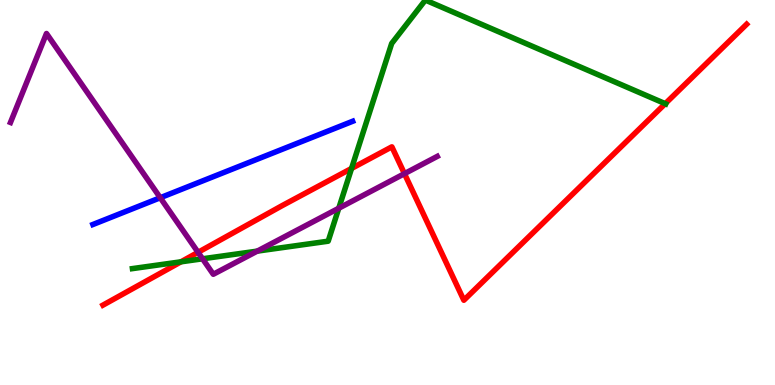[{'lines': ['blue', 'red'], 'intersections': []}, {'lines': ['green', 'red'], 'intersections': [{'x': 2.34, 'y': 3.2}, {'x': 4.54, 'y': 5.62}, {'x': 8.58, 'y': 7.31}]}, {'lines': ['purple', 'red'], 'intersections': [{'x': 2.56, 'y': 3.45}, {'x': 5.22, 'y': 5.49}]}, {'lines': ['blue', 'green'], 'intersections': []}, {'lines': ['blue', 'purple'], 'intersections': [{'x': 2.07, 'y': 4.86}]}, {'lines': ['green', 'purple'], 'intersections': [{'x': 2.61, 'y': 3.28}, {'x': 3.32, 'y': 3.48}, {'x': 4.37, 'y': 4.59}]}]